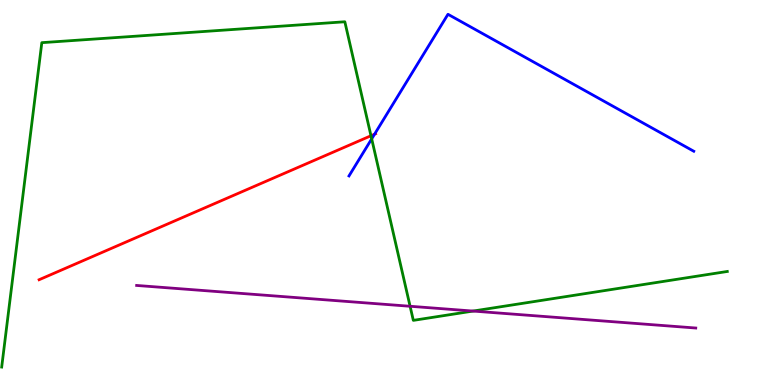[{'lines': ['blue', 'red'], 'intersections': [{'x': 4.83, 'y': 6.51}]}, {'lines': ['green', 'red'], 'intersections': [{'x': 4.79, 'y': 6.47}]}, {'lines': ['purple', 'red'], 'intersections': []}, {'lines': ['blue', 'green'], 'intersections': [{'x': 4.8, 'y': 6.39}]}, {'lines': ['blue', 'purple'], 'intersections': []}, {'lines': ['green', 'purple'], 'intersections': [{'x': 5.29, 'y': 2.04}, {'x': 6.1, 'y': 1.92}]}]